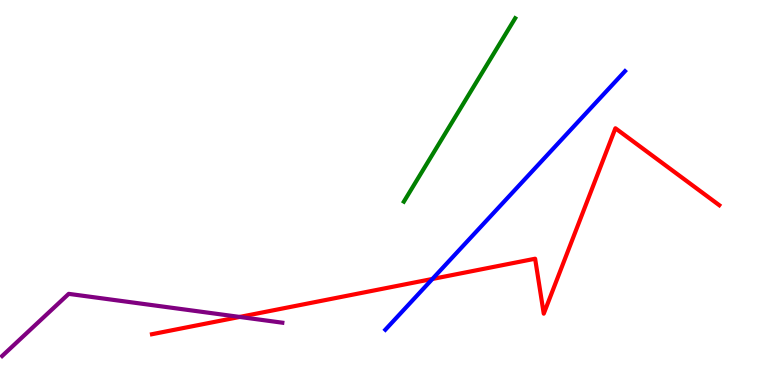[{'lines': ['blue', 'red'], 'intersections': [{'x': 5.58, 'y': 2.75}]}, {'lines': ['green', 'red'], 'intersections': []}, {'lines': ['purple', 'red'], 'intersections': [{'x': 3.09, 'y': 1.77}]}, {'lines': ['blue', 'green'], 'intersections': []}, {'lines': ['blue', 'purple'], 'intersections': []}, {'lines': ['green', 'purple'], 'intersections': []}]